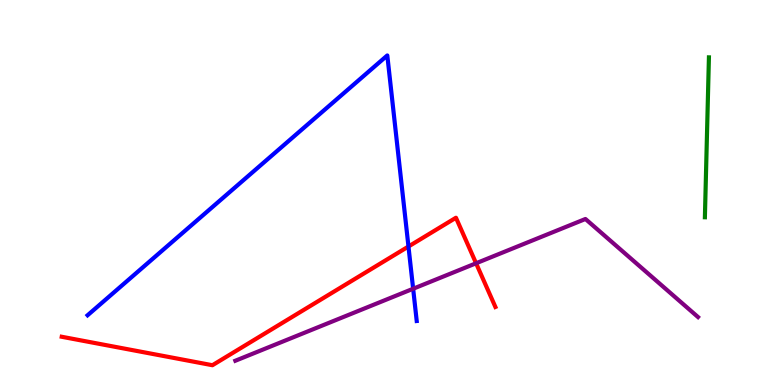[{'lines': ['blue', 'red'], 'intersections': [{'x': 5.27, 'y': 3.6}]}, {'lines': ['green', 'red'], 'intersections': []}, {'lines': ['purple', 'red'], 'intersections': [{'x': 6.14, 'y': 3.16}]}, {'lines': ['blue', 'green'], 'intersections': []}, {'lines': ['blue', 'purple'], 'intersections': [{'x': 5.33, 'y': 2.5}]}, {'lines': ['green', 'purple'], 'intersections': []}]